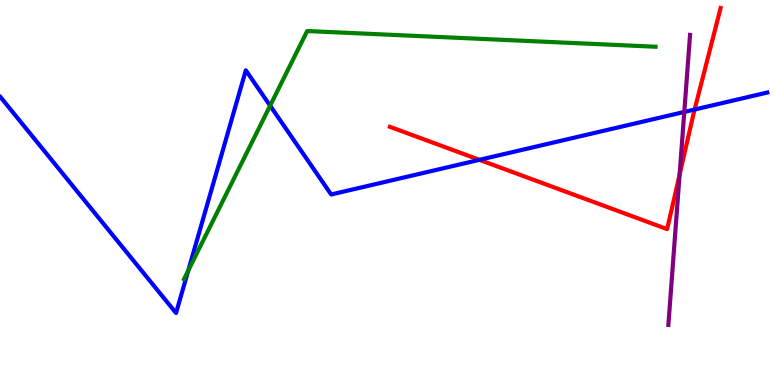[{'lines': ['blue', 'red'], 'intersections': [{'x': 6.19, 'y': 5.85}, {'x': 8.96, 'y': 7.16}]}, {'lines': ['green', 'red'], 'intersections': []}, {'lines': ['purple', 'red'], 'intersections': [{'x': 8.77, 'y': 5.46}]}, {'lines': ['blue', 'green'], 'intersections': [{'x': 2.43, 'y': 2.97}, {'x': 3.49, 'y': 7.26}]}, {'lines': ['blue', 'purple'], 'intersections': [{'x': 8.83, 'y': 7.09}]}, {'lines': ['green', 'purple'], 'intersections': []}]